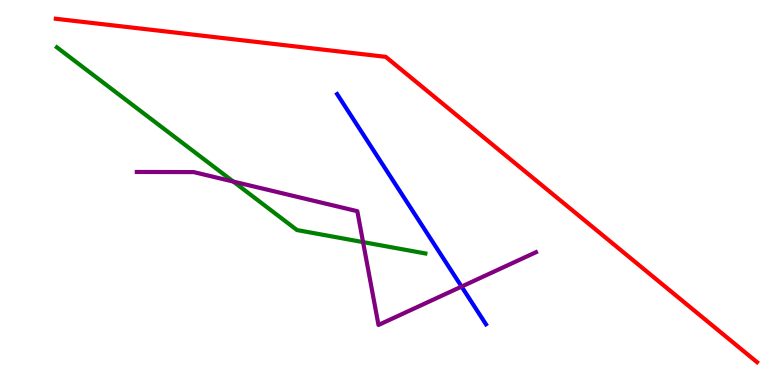[{'lines': ['blue', 'red'], 'intersections': []}, {'lines': ['green', 'red'], 'intersections': []}, {'lines': ['purple', 'red'], 'intersections': []}, {'lines': ['blue', 'green'], 'intersections': []}, {'lines': ['blue', 'purple'], 'intersections': [{'x': 5.96, 'y': 2.56}]}, {'lines': ['green', 'purple'], 'intersections': [{'x': 3.01, 'y': 5.28}, {'x': 4.68, 'y': 3.71}]}]